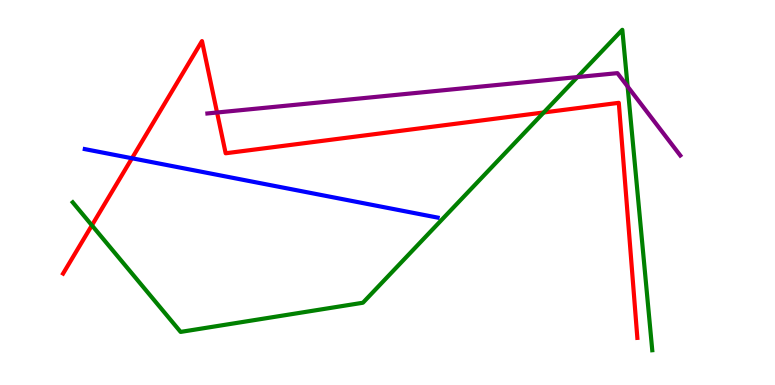[{'lines': ['blue', 'red'], 'intersections': [{'x': 1.7, 'y': 5.89}]}, {'lines': ['green', 'red'], 'intersections': [{'x': 1.19, 'y': 4.15}, {'x': 7.02, 'y': 7.08}]}, {'lines': ['purple', 'red'], 'intersections': [{'x': 2.8, 'y': 7.08}]}, {'lines': ['blue', 'green'], 'intersections': []}, {'lines': ['blue', 'purple'], 'intersections': []}, {'lines': ['green', 'purple'], 'intersections': [{'x': 7.45, 'y': 8.0}, {'x': 8.1, 'y': 7.75}]}]